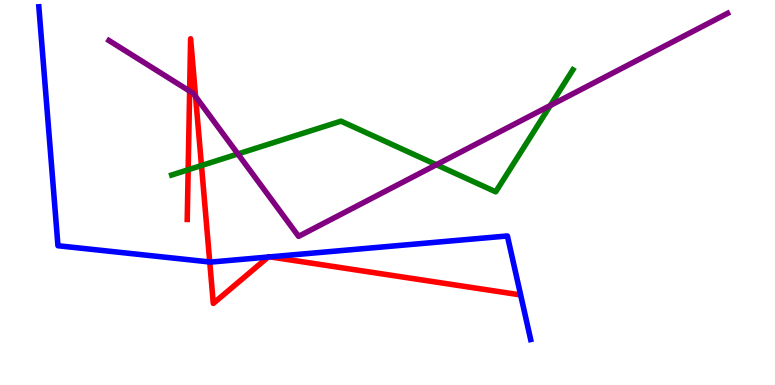[{'lines': ['blue', 'red'], 'intersections': [{'x': 2.71, 'y': 3.2}, {'x': 3.46, 'y': 3.32}, {'x': 3.48, 'y': 3.33}]}, {'lines': ['green', 'red'], 'intersections': [{'x': 2.43, 'y': 5.59}, {'x': 2.6, 'y': 5.7}]}, {'lines': ['purple', 'red'], 'intersections': [{'x': 2.45, 'y': 7.63}, {'x': 2.52, 'y': 7.49}]}, {'lines': ['blue', 'green'], 'intersections': []}, {'lines': ['blue', 'purple'], 'intersections': []}, {'lines': ['green', 'purple'], 'intersections': [{'x': 3.07, 'y': 6.0}, {'x': 5.63, 'y': 5.72}, {'x': 7.1, 'y': 7.26}]}]